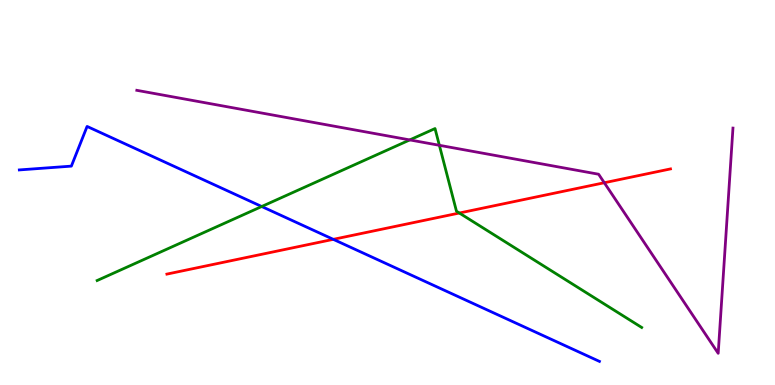[{'lines': ['blue', 'red'], 'intersections': [{'x': 4.3, 'y': 3.78}]}, {'lines': ['green', 'red'], 'intersections': [{'x': 5.93, 'y': 4.47}]}, {'lines': ['purple', 'red'], 'intersections': [{'x': 7.8, 'y': 5.25}]}, {'lines': ['blue', 'green'], 'intersections': [{'x': 3.38, 'y': 4.64}]}, {'lines': ['blue', 'purple'], 'intersections': []}, {'lines': ['green', 'purple'], 'intersections': [{'x': 5.29, 'y': 6.37}, {'x': 5.67, 'y': 6.23}]}]